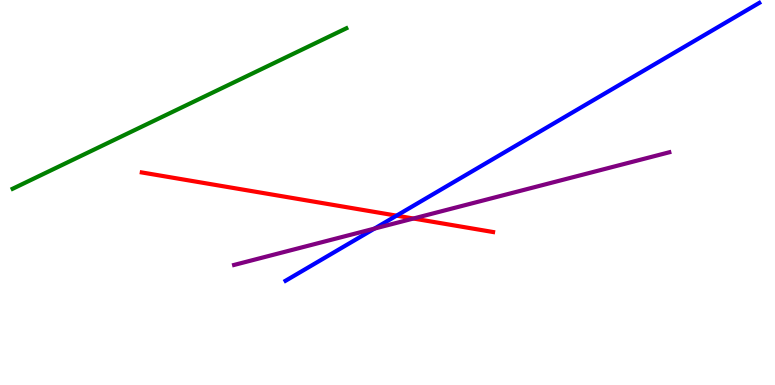[{'lines': ['blue', 'red'], 'intersections': [{'x': 5.12, 'y': 4.4}]}, {'lines': ['green', 'red'], 'intersections': []}, {'lines': ['purple', 'red'], 'intersections': [{'x': 5.33, 'y': 4.32}]}, {'lines': ['blue', 'green'], 'intersections': []}, {'lines': ['blue', 'purple'], 'intersections': [{'x': 4.83, 'y': 4.06}]}, {'lines': ['green', 'purple'], 'intersections': []}]